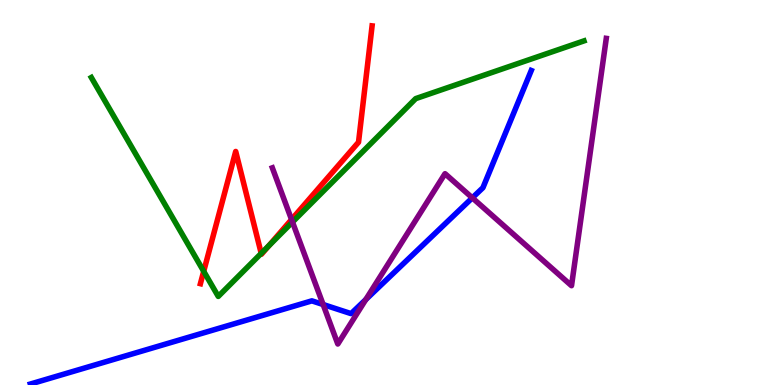[{'lines': ['blue', 'red'], 'intersections': []}, {'lines': ['green', 'red'], 'intersections': [{'x': 2.63, 'y': 2.95}, {'x': 3.37, 'y': 3.42}, {'x': 3.47, 'y': 3.61}]}, {'lines': ['purple', 'red'], 'intersections': [{'x': 3.76, 'y': 4.3}]}, {'lines': ['blue', 'green'], 'intersections': []}, {'lines': ['blue', 'purple'], 'intersections': [{'x': 4.17, 'y': 2.09}, {'x': 4.72, 'y': 2.22}, {'x': 6.09, 'y': 4.86}]}, {'lines': ['green', 'purple'], 'intersections': [{'x': 3.77, 'y': 4.23}]}]